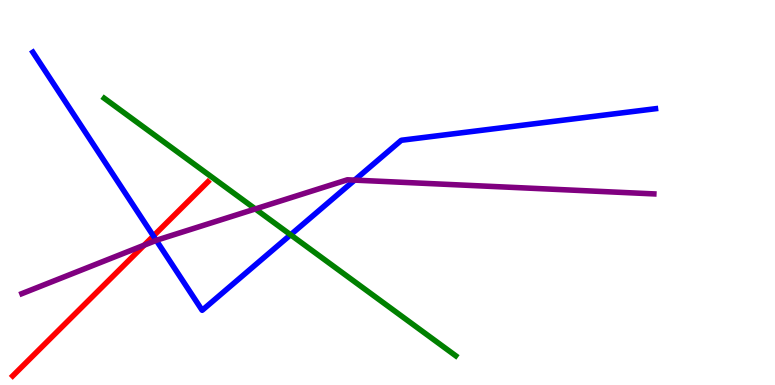[{'lines': ['blue', 'red'], 'intersections': [{'x': 1.98, 'y': 3.87}]}, {'lines': ['green', 'red'], 'intersections': []}, {'lines': ['purple', 'red'], 'intersections': [{'x': 1.86, 'y': 3.63}]}, {'lines': ['blue', 'green'], 'intersections': [{'x': 3.75, 'y': 3.9}]}, {'lines': ['blue', 'purple'], 'intersections': [{'x': 2.02, 'y': 3.76}, {'x': 4.58, 'y': 5.32}]}, {'lines': ['green', 'purple'], 'intersections': [{'x': 3.29, 'y': 4.57}]}]